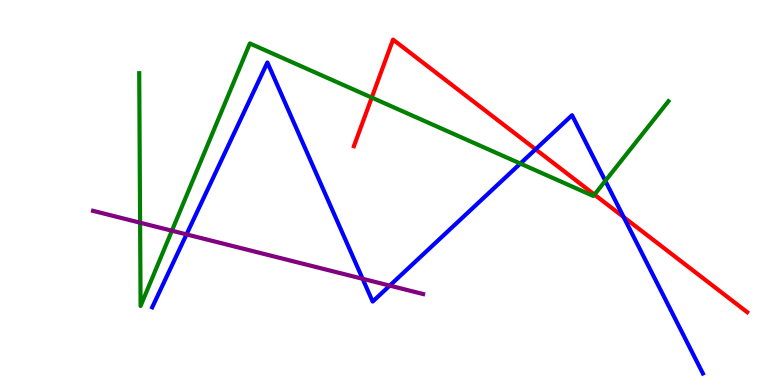[{'lines': ['blue', 'red'], 'intersections': [{'x': 6.91, 'y': 6.12}, {'x': 8.05, 'y': 4.36}]}, {'lines': ['green', 'red'], 'intersections': [{'x': 4.8, 'y': 7.47}, {'x': 7.67, 'y': 4.95}]}, {'lines': ['purple', 'red'], 'intersections': []}, {'lines': ['blue', 'green'], 'intersections': [{'x': 6.71, 'y': 5.75}, {'x': 7.81, 'y': 5.3}]}, {'lines': ['blue', 'purple'], 'intersections': [{'x': 2.41, 'y': 3.91}, {'x': 4.68, 'y': 2.76}, {'x': 5.03, 'y': 2.58}]}, {'lines': ['green', 'purple'], 'intersections': [{'x': 1.81, 'y': 4.22}, {'x': 2.22, 'y': 4.01}]}]